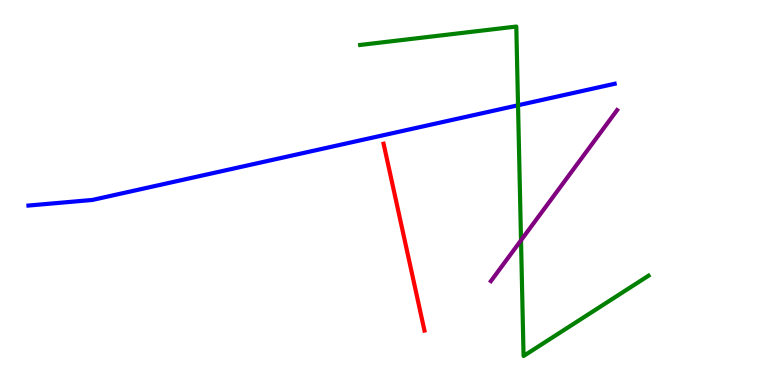[{'lines': ['blue', 'red'], 'intersections': []}, {'lines': ['green', 'red'], 'intersections': []}, {'lines': ['purple', 'red'], 'intersections': []}, {'lines': ['blue', 'green'], 'intersections': [{'x': 6.68, 'y': 7.27}]}, {'lines': ['blue', 'purple'], 'intersections': []}, {'lines': ['green', 'purple'], 'intersections': [{'x': 6.72, 'y': 3.76}]}]